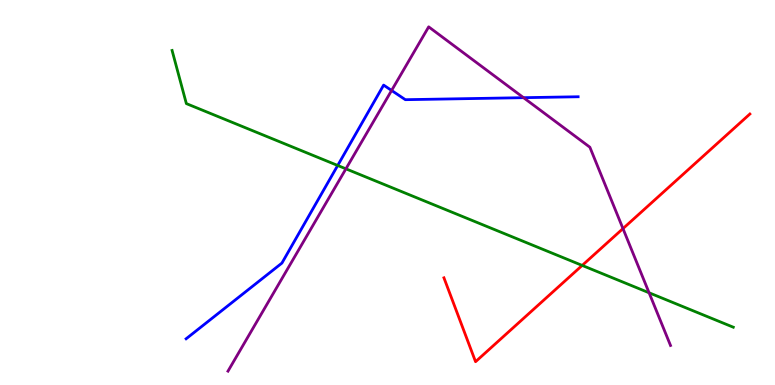[{'lines': ['blue', 'red'], 'intersections': []}, {'lines': ['green', 'red'], 'intersections': [{'x': 7.51, 'y': 3.11}]}, {'lines': ['purple', 'red'], 'intersections': [{'x': 8.04, 'y': 4.06}]}, {'lines': ['blue', 'green'], 'intersections': [{'x': 4.36, 'y': 5.7}]}, {'lines': ['blue', 'purple'], 'intersections': [{'x': 5.05, 'y': 7.65}, {'x': 6.76, 'y': 7.46}]}, {'lines': ['green', 'purple'], 'intersections': [{'x': 4.46, 'y': 5.61}, {'x': 8.38, 'y': 2.4}]}]